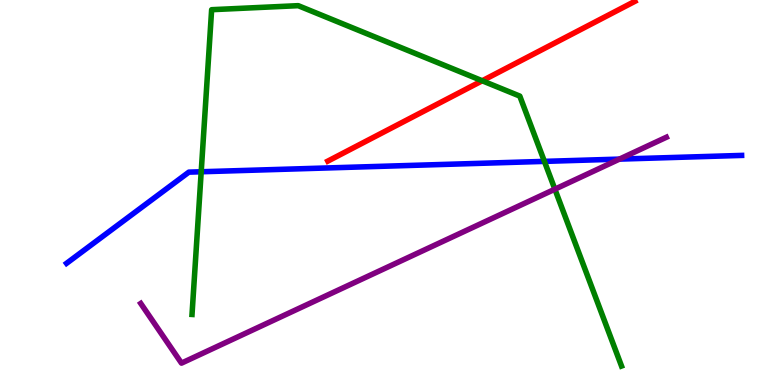[{'lines': ['blue', 'red'], 'intersections': []}, {'lines': ['green', 'red'], 'intersections': [{'x': 6.22, 'y': 7.9}]}, {'lines': ['purple', 'red'], 'intersections': []}, {'lines': ['blue', 'green'], 'intersections': [{'x': 2.6, 'y': 5.54}, {'x': 7.02, 'y': 5.81}]}, {'lines': ['blue', 'purple'], 'intersections': [{'x': 7.99, 'y': 5.87}]}, {'lines': ['green', 'purple'], 'intersections': [{'x': 7.16, 'y': 5.09}]}]